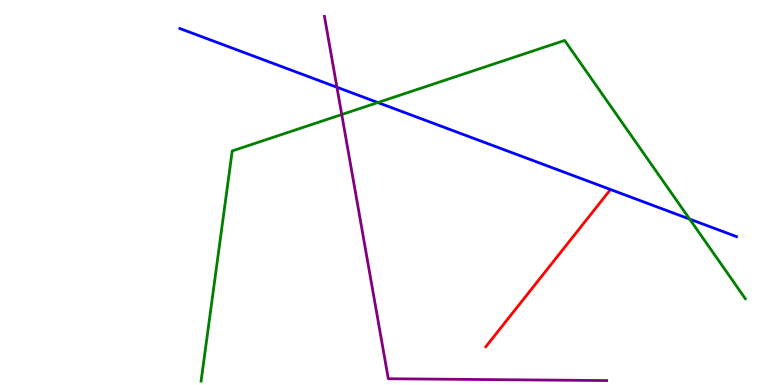[{'lines': ['blue', 'red'], 'intersections': []}, {'lines': ['green', 'red'], 'intersections': []}, {'lines': ['purple', 'red'], 'intersections': []}, {'lines': ['blue', 'green'], 'intersections': [{'x': 4.88, 'y': 7.34}, {'x': 8.9, 'y': 4.31}]}, {'lines': ['blue', 'purple'], 'intersections': [{'x': 4.35, 'y': 7.73}]}, {'lines': ['green', 'purple'], 'intersections': [{'x': 4.41, 'y': 7.03}]}]